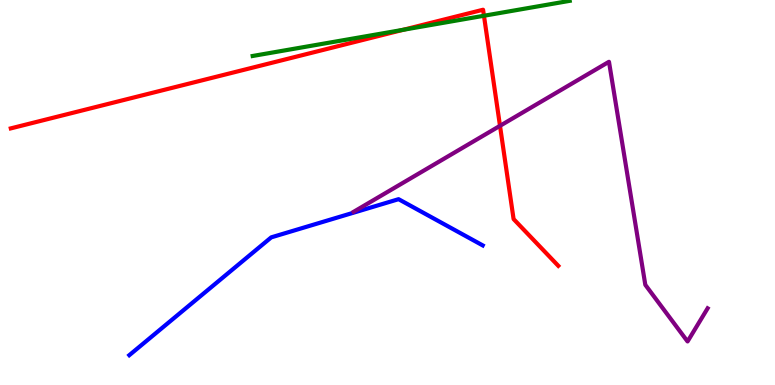[{'lines': ['blue', 'red'], 'intersections': []}, {'lines': ['green', 'red'], 'intersections': [{'x': 5.2, 'y': 9.23}, {'x': 6.24, 'y': 9.59}]}, {'lines': ['purple', 'red'], 'intersections': [{'x': 6.45, 'y': 6.73}]}, {'lines': ['blue', 'green'], 'intersections': []}, {'lines': ['blue', 'purple'], 'intersections': []}, {'lines': ['green', 'purple'], 'intersections': []}]